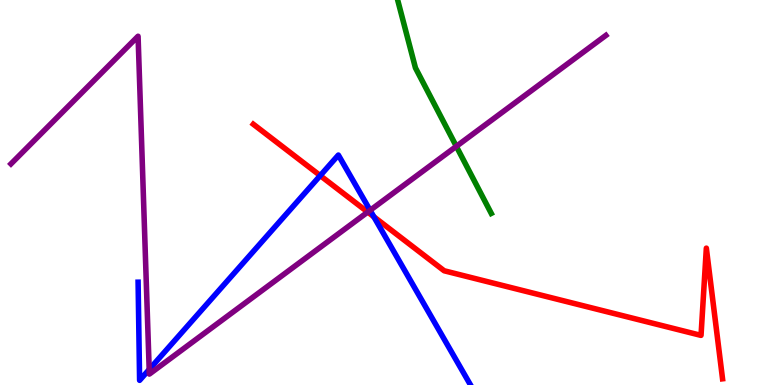[{'lines': ['blue', 'red'], 'intersections': [{'x': 4.13, 'y': 5.44}, {'x': 4.82, 'y': 4.37}]}, {'lines': ['green', 'red'], 'intersections': []}, {'lines': ['purple', 'red'], 'intersections': [{'x': 4.74, 'y': 4.49}]}, {'lines': ['blue', 'green'], 'intersections': []}, {'lines': ['blue', 'purple'], 'intersections': [{'x': 1.93, 'y': 0.403}, {'x': 4.78, 'y': 4.54}]}, {'lines': ['green', 'purple'], 'intersections': [{'x': 5.89, 'y': 6.2}]}]